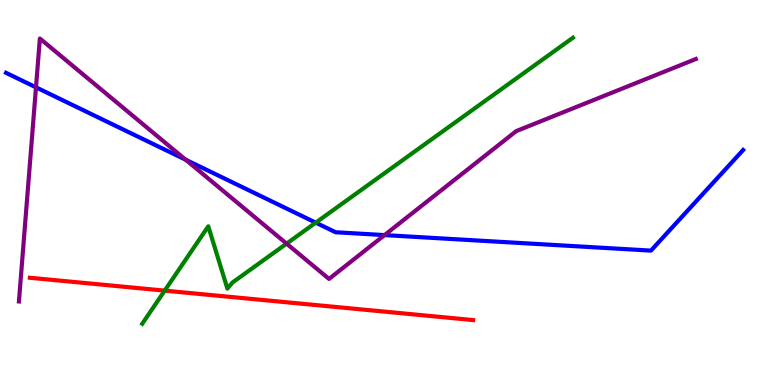[{'lines': ['blue', 'red'], 'intersections': []}, {'lines': ['green', 'red'], 'intersections': [{'x': 2.13, 'y': 2.45}]}, {'lines': ['purple', 'red'], 'intersections': []}, {'lines': ['blue', 'green'], 'intersections': [{'x': 4.07, 'y': 4.22}]}, {'lines': ['blue', 'purple'], 'intersections': [{'x': 0.464, 'y': 7.73}, {'x': 2.4, 'y': 5.85}, {'x': 4.96, 'y': 3.89}]}, {'lines': ['green', 'purple'], 'intersections': [{'x': 3.7, 'y': 3.67}]}]